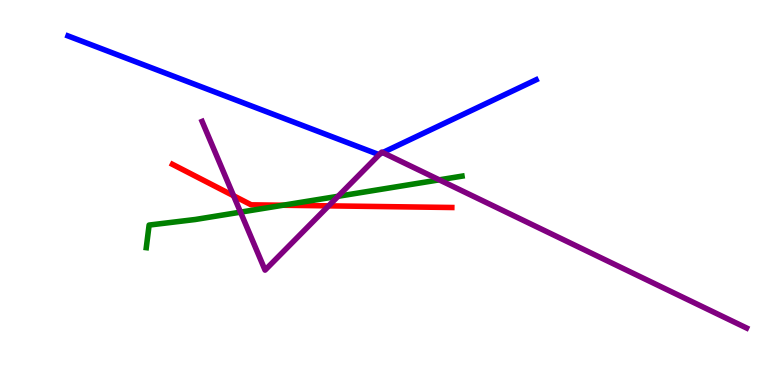[{'lines': ['blue', 'red'], 'intersections': []}, {'lines': ['green', 'red'], 'intersections': [{'x': 3.65, 'y': 4.67}]}, {'lines': ['purple', 'red'], 'intersections': [{'x': 3.01, 'y': 4.92}, {'x': 4.24, 'y': 4.65}]}, {'lines': ['blue', 'green'], 'intersections': []}, {'lines': ['blue', 'purple'], 'intersections': [{'x': 4.9, 'y': 6.0}, {'x': 4.94, 'y': 6.04}]}, {'lines': ['green', 'purple'], 'intersections': [{'x': 3.1, 'y': 4.49}, {'x': 4.36, 'y': 4.9}, {'x': 5.67, 'y': 5.33}]}]